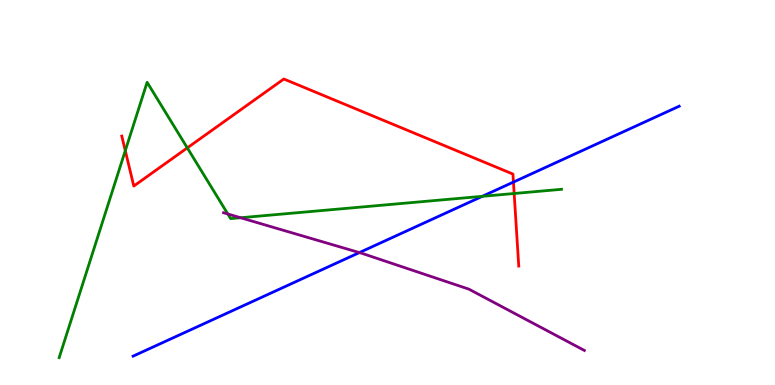[{'lines': ['blue', 'red'], 'intersections': [{'x': 6.63, 'y': 5.27}]}, {'lines': ['green', 'red'], 'intersections': [{'x': 1.62, 'y': 6.09}, {'x': 2.42, 'y': 6.16}, {'x': 6.63, 'y': 4.97}]}, {'lines': ['purple', 'red'], 'intersections': []}, {'lines': ['blue', 'green'], 'intersections': [{'x': 6.22, 'y': 4.9}]}, {'lines': ['blue', 'purple'], 'intersections': [{'x': 4.64, 'y': 3.44}]}, {'lines': ['green', 'purple'], 'intersections': [{'x': 2.94, 'y': 4.44}, {'x': 3.1, 'y': 4.34}]}]